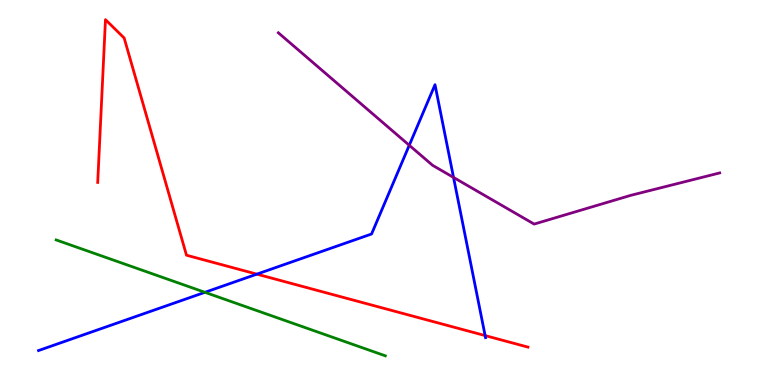[{'lines': ['blue', 'red'], 'intersections': [{'x': 3.31, 'y': 2.88}, {'x': 6.26, 'y': 1.28}]}, {'lines': ['green', 'red'], 'intersections': []}, {'lines': ['purple', 'red'], 'intersections': []}, {'lines': ['blue', 'green'], 'intersections': [{'x': 2.64, 'y': 2.41}]}, {'lines': ['blue', 'purple'], 'intersections': [{'x': 5.28, 'y': 6.23}, {'x': 5.85, 'y': 5.39}]}, {'lines': ['green', 'purple'], 'intersections': []}]